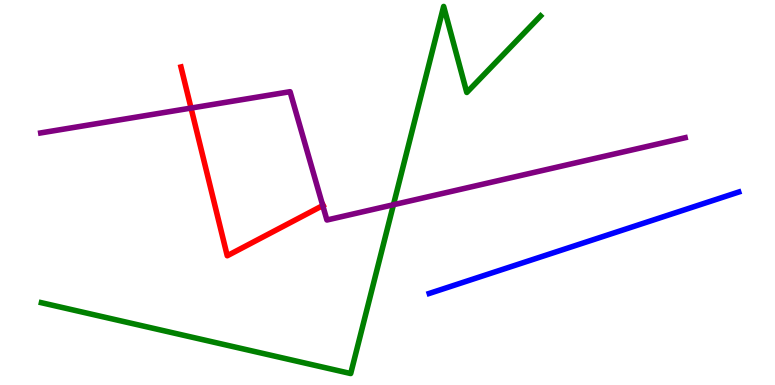[{'lines': ['blue', 'red'], 'intersections': []}, {'lines': ['green', 'red'], 'intersections': []}, {'lines': ['purple', 'red'], 'intersections': [{'x': 2.47, 'y': 7.19}, {'x': 4.16, 'y': 4.66}]}, {'lines': ['blue', 'green'], 'intersections': []}, {'lines': ['blue', 'purple'], 'intersections': []}, {'lines': ['green', 'purple'], 'intersections': [{'x': 5.08, 'y': 4.68}]}]